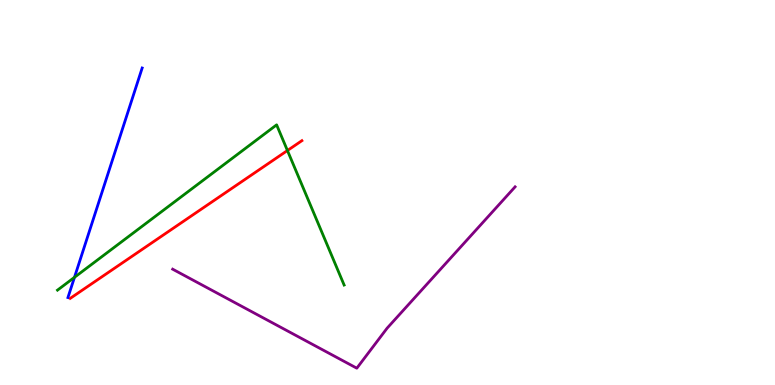[{'lines': ['blue', 'red'], 'intersections': []}, {'lines': ['green', 'red'], 'intersections': [{'x': 3.71, 'y': 6.09}]}, {'lines': ['purple', 'red'], 'intersections': []}, {'lines': ['blue', 'green'], 'intersections': [{'x': 0.961, 'y': 2.8}]}, {'lines': ['blue', 'purple'], 'intersections': []}, {'lines': ['green', 'purple'], 'intersections': []}]